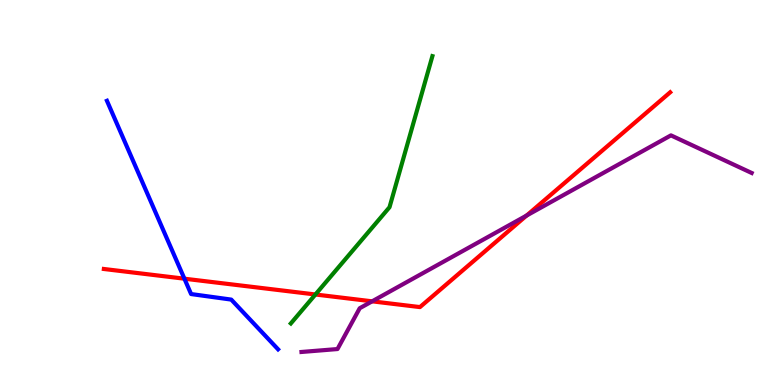[{'lines': ['blue', 'red'], 'intersections': [{'x': 2.38, 'y': 2.76}]}, {'lines': ['green', 'red'], 'intersections': [{'x': 4.07, 'y': 2.35}]}, {'lines': ['purple', 'red'], 'intersections': [{'x': 4.8, 'y': 2.17}, {'x': 6.8, 'y': 4.4}]}, {'lines': ['blue', 'green'], 'intersections': []}, {'lines': ['blue', 'purple'], 'intersections': []}, {'lines': ['green', 'purple'], 'intersections': []}]